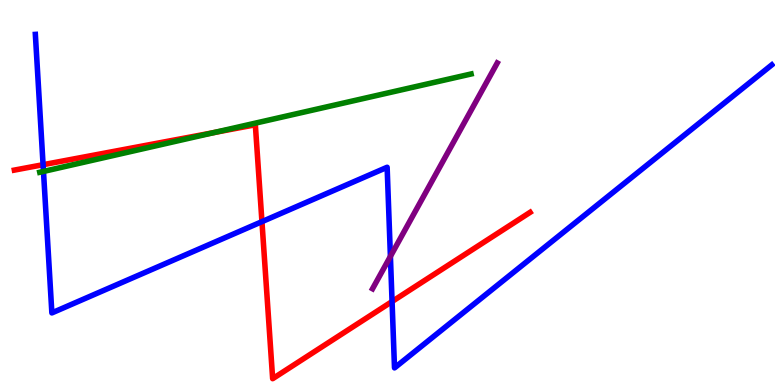[{'lines': ['blue', 'red'], 'intersections': [{'x': 0.556, 'y': 5.72}, {'x': 3.38, 'y': 4.24}, {'x': 5.06, 'y': 2.17}]}, {'lines': ['green', 'red'], 'intersections': [{'x': 2.77, 'y': 6.56}]}, {'lines': ['purple', 'red'], 'intersections': []}, {'lines': ['blue', 'green'], 'intersections': [{'x': 0.561, 'y': 5.55}]}, {'lines': ['blue', 'purple'], 'intersections': [{'x': 5.04, 'y': 3.34}]}, {'lines': ['green', 'purple'], 'intersections': []}]